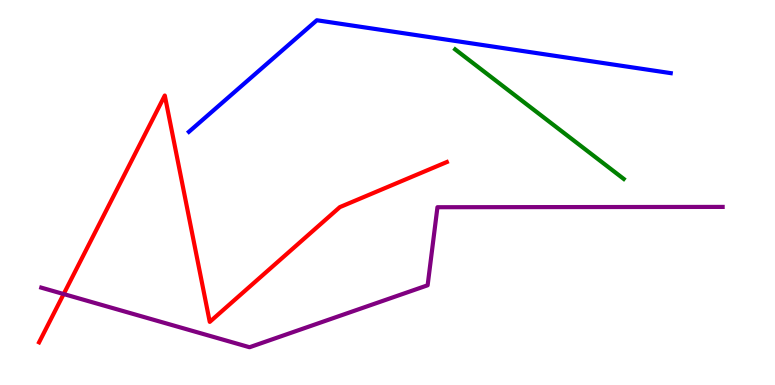[{'lines': ['blue', 'red'], 'intersections': []}, {'lines': ['green', 'red'], 'intersections': []}, {'lines': ['purple', 'red'], 'intersections': [{'x': 0.822, 'y': 2.36}]}, {'lines': ['blue', 'green'], 'intersections': []}, {'lines': ['blue', 'purple'], 'intersections': []}, {'lines': ['green', 'purple'], 'intersections': []}]